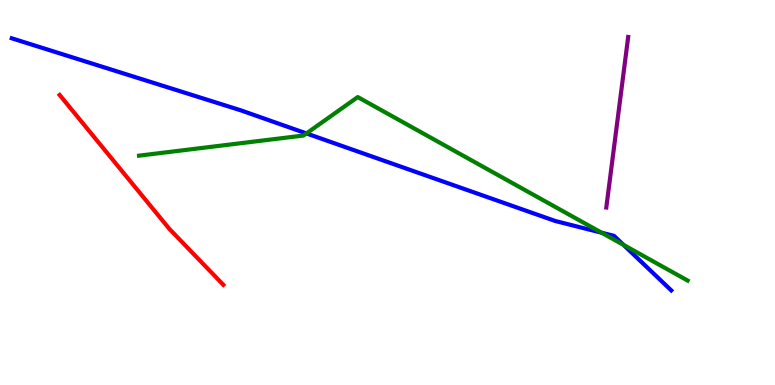[{'lines': ['blue', 'red'], 'intersections': []}, {'lines': ['green', 'red'], 'intersections': []}, {'lines': ['purple', 'red'], 'intersections': []}, {'lines': ['blue', 'green'], 'intersections': [{'x': 3.95, 'y': 6.53}, {'x': 7.76, 'y': 3.96}, {'x': 8.04, 'y': 3.64}]}, {'lines': ['blue', 'purple'], 'intersections': []}, {'lines': ['green', 'purple'], 'intersections': []}]